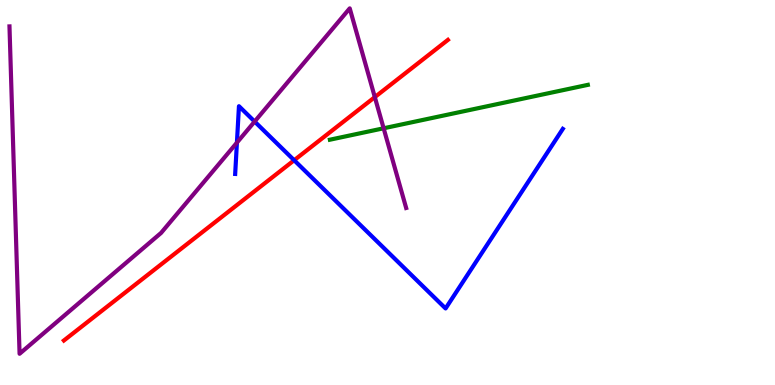[{'lines': ['blue', 'red'], 'intersections': [{'x': 3.8, 'y': 5.84}]}, {'lines': ['green', 'red'], 'intersections': []}, {'lines': ['purple', 'red'], 'intersections': [{'x': 4.84, 'y': 7.48}]}, {'lines': ['blue', 'green'], 'intersections': []}, {'lines': ['blue', 'purple'], 'intersections': [{'x': 3.06, 'y': 6.3}, {'x': 3.29, 'y': 6.84}]}, {'lines': ['green', 'purple'], 'intersections': [{'x': 4.95, 'y': 6.67}]}]